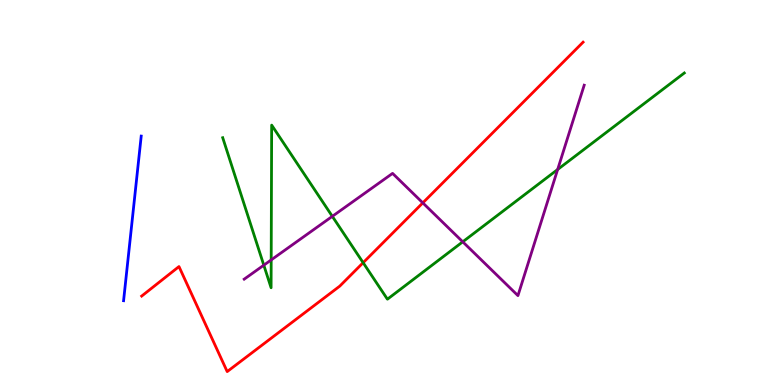[{'lines': ['blue', 'red'], 'intersections': []}, {'lines': ['green', 'red'], 'intersections': [{'x': 4.69, 'y': 3.18}]}, {'lines': ['purple', 'red'], 'intersections': [{'x': 5.46, 'y': 4.73}]}, {'lines': ['blue', 'green'], 'intersections': []}, {'lines': ['blue', 'purple'], 'intersections': []}, {'lines': ['green', 'purple'], 'intersections': [{'x': 3.4, 'y': 3.11}, {'x': 3.5, 'y': 3.25}, {'x': 4.29, 'y': 4.38}, {'x': 5.97, 'y': 3.72}, {'x': 7.2, 'y': 5.6}]}]